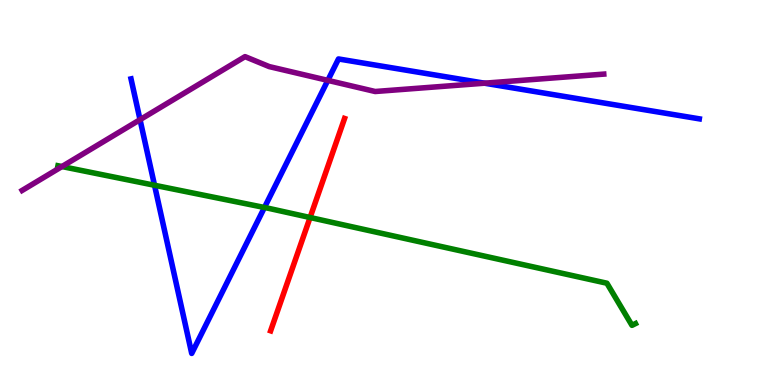[{'lines': ['blue', 'red'], 'intersections': []}, {'lines': ['green', 'red'], 'intersections': [{'x': 4.0, 'y': 4.35}]}, {'lines': ['purple', 'red'], 'intersections': []}, {'lines': ['blue', 'green'], 'intersections': [{'x': 1.99, 'y': 5.19}, {'x': 3.41, 'y': 4.61}]}, {'lines': ['blue', 'purple'], 'intersections': [{'x': 1.81, 'y': 6.89}, {'x': 4.23, 'y': 7.91}, {'x': 6.25, 'y': 7.84}]}, {'lines': ['green', 'purple'], 'intersections': [{'x': 0.799, 'y': 5.67}]}]